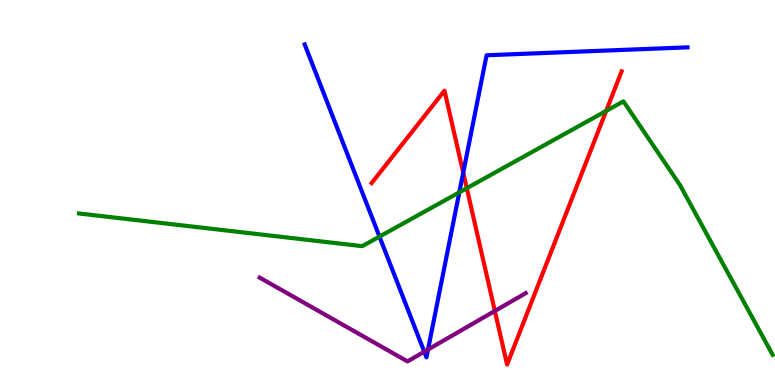[{'lines': ['blue', 'red'], 'intersections': [{'x': 5.98, 'y': 5.52}]}, {'lines': ['green', 'red'], 'intersections': [{'x': 6.02, 'y': 5.11}, {'x': 7.82, 'y': 7.12}]}, {'lines': ['purple', 'red'], 'intersections': [{'x': 6.39, 'y': 1.92}]}, {'lines': ['blue', 'green'], 'intersections': [{'x': 4.9, 'y': 3.85}, {'x': 5.93, 'y': 5.0}]}, {'lines': ['blue', 'purple'], 'intersections': [{'x': 5.47, 'y': 0.864}, {'x': 5.52, 'y': 0.921}]}, {'lines': ['green', 'purple'], 'intersections': []}]